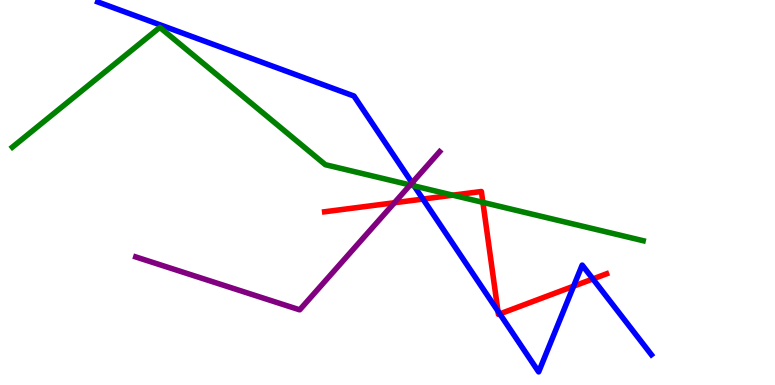[{'lines': ['blue', 'red'], 'intersections': [{'x': 5.46, 'y': 4.83}, {'x': 6.43, 'y': 1.92}, {'x': 6.45, 'y': 1.85}, {'x': 7.4, 'y': 2.57}, {'x': 7.65, 'y': 2.75}]}, {'lines': ['green', 'red'], 'intersections': [{'x': 5.84, 'y': 4.93}, {'x': 6.23, 'y': 4.74}]}, {'lines': ['purple', 'red'], 'intersections': [{'x': 5.09, 'y': 4.73}]}, {'lines': ['blue', 'green'], 'intersections': [{'x': 5.34, 'y': 5.17}]}, {'lines': ['blue', 'purple'], 'intersections': [{'x': 5.32, 'y': 5.25}]}, {'lines': ['green', 'purple'], 'intersections': [{'x': 5.29, 'y': 5.2}]}]